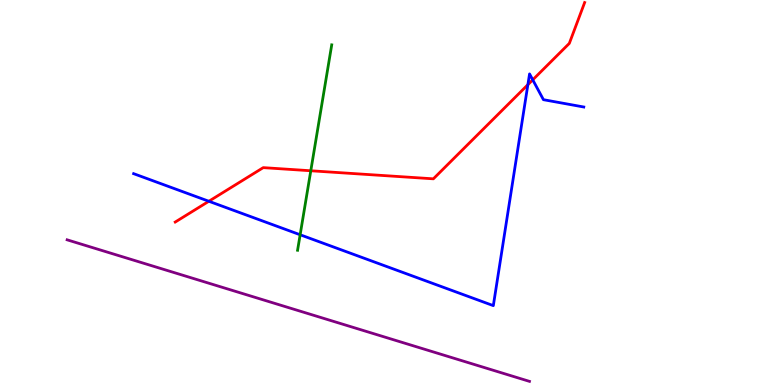[{'lines': ['blue', 'red'], 'intersections': [{'x': 2.69, 'y': 4.77}, {'x': 6.81, 'y': 7.8}, {'x': 6.87, 'y': 7.93}]}, {'lines': ['green', 'red'], 'intersections': [{'x': 4.01, 'y': 5.56}]}, {'lines': ['purple', 'red'], 'intersections': []}, {'lines': ['blue', 'green'], 'intersections': [{'x': 3.87, 'y': 3.9}]}, {'lines': ['blue', 'purple'], 'intersections': []}, {'lines': ['green', 'purple'], 'intersections': []}]